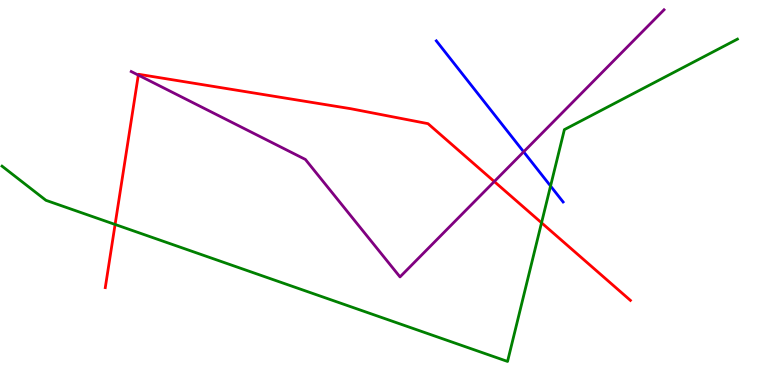[{'lines': ['blue', 'red'], 'intersections': []}, {'lines': ['green', 'red'], 'intersections': [{'x': 1.49, 'y': 4.17}, {'x': 6.99, 'y': 4.21}]}, {'lines': ['purple', 'red'], 'intersections': [{'x': 1.78, 'y': 8.05}, {'x': 6.38, 'y': 5.28}]}, {'lines': ['blue', 'green'], 'intersections': [{'x': 7.1, 'y': 5.17}]}, {'lines': ['blue', 'purple'], 'intersections': [{'x': 6.76, 'y': 6.06}]}, {'lines': ['green', 'purple'], 'intersections': []}]